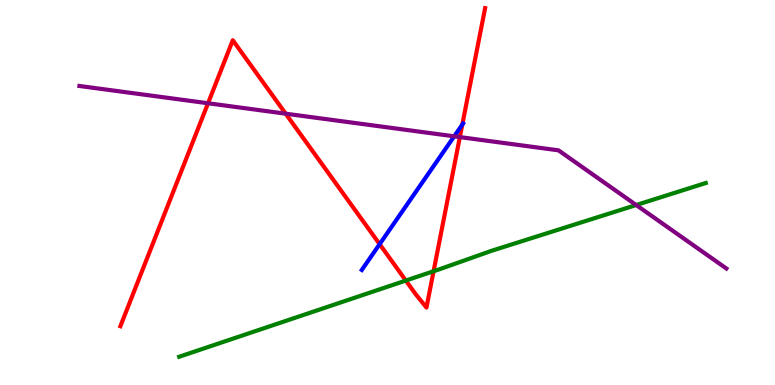[{'lines': ['blue', 'red'], 'intersections': [{'x': 4.9, 'y': 3.66}, {'x': 5.97, 'y': 6.76}]}, {'lines': ['green', 'red'], 'intersections': [{'x': 5.24, 'y': 2.71}, {'x': 5.59, 'y': 2.96}]}, {'lines': ['purple', 'red'], 'intersections': [{'x': 2.68, 'y': 7.32}, {'x': 3.69, 'y': 7.05}, {'x': 5.93, 'y': 6.44}]}, {'lines': ['blue', 'green'], 'intersections': []}, {'lines': ['blue', 'purple'], 'intersections': [{'x': 5.86, 'y': 6.46}]}, {'lines': ['green', 'purple'], 'intersections': [{'x': 8.21, 'y': 4.67}]}]